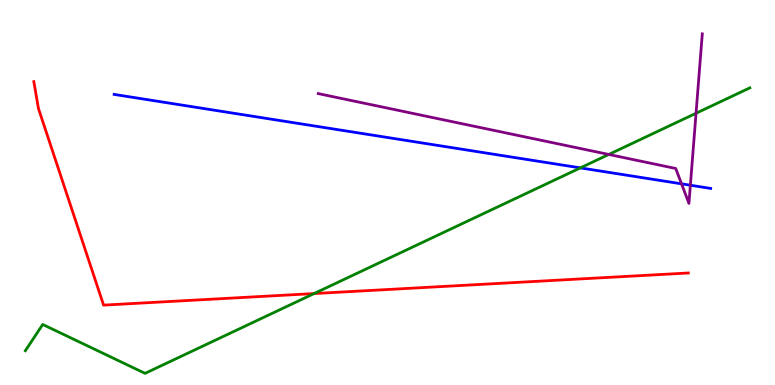[{'lines': ['blue', 'red'], 'intersections': []}, {'lines': ['green', 'red'], 'intersections': [{'x': 4.05, 'y': 2.38}]}, {'lines': ['purple', 'red'], 'intersections': []}, {'lines': ['blue', 'green'], 'intersections': [{'x': 7.49, 'y': 5.64}]}, {'lines': ['blue', 'purple'], 'intersections': [{'x': 8.79, 'y': 5.23}, {'x': 8.91, 'y': 5.19}]}, {'lines': ['green', 'purple'], 'intersections': [{'x': 7.86, 'y': 5.99}, {'x': 8.98, 'y': 7.06}]}]